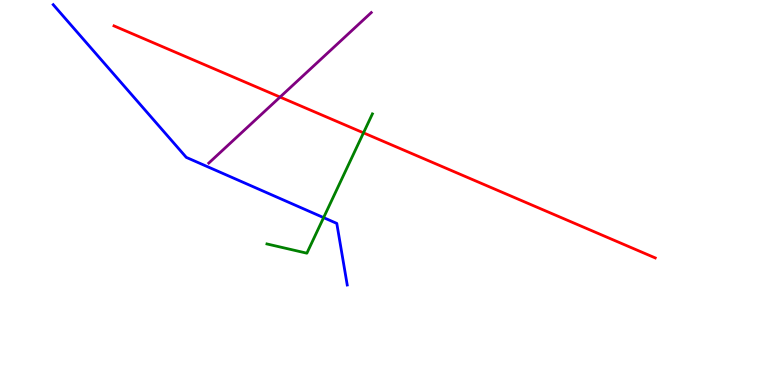[{'lines': ['blue', 'red'], 'intersections': []}, {'lines': ['green', 'red'], 'intersections': [{'x': 4.69, 'y': 6.55}]}, {'lines': ['purple', 'red'], 'intersections': [{'x': 3.61, 'y': 7.48}]}, {'lines': ['blue', 'green'], 'intersections': [{'x': 4.18, 'y': 4.35}]}, {'lines': ['blue', 'purple'], 'intersections': []}, {'lines': ['green', 'purple'], 'intersections': []}]